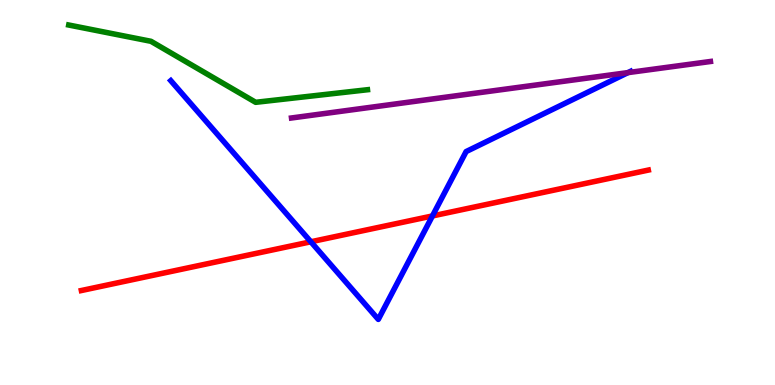[{'lines': ['blue', 'red'], 'intersections': [{'x': 4.01, 'y': 3.72}, {'x': 5.58, 'y': 4.39}]}, {'lines': ['green', 'red'], 'intersections': []}, {'lines': ['purple', 'red'], 'intersections': []}, {'lines': ['blue', 'green'], 'intersections': []}, {'lines': ['blue', 'purple'], 'intersections': [{'x': 8.1, 'y': 8.11}]}, {'lines': ['green', 'purple'], 'intersections': []}]